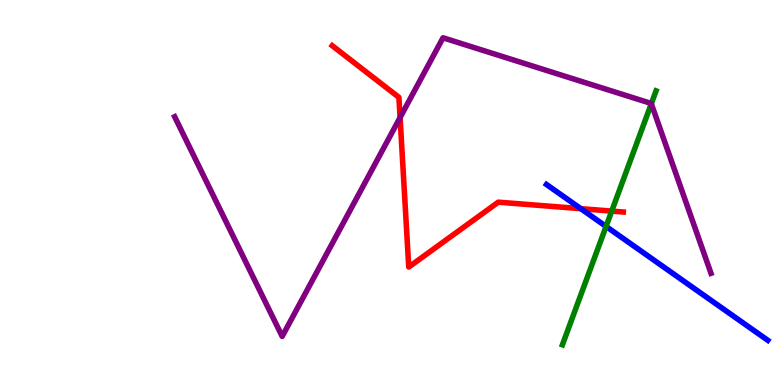[{'lines': ['blue', 'red'], 'intersections': [{'x': 7.49, 'y': 4.58}]}, {'lines': ['green', 'red'], 'intersections': [{'x': 7.89, 'y': 4.52}]}, {'lines': ['purple', 'red'], 'intersections': [{'x': 5.16, 'y': 6.95}]}, {'lines': ['blue', 'green'], 'intersections': [{'x': 7.82, 'y': 4.12}]}, {'lines': ['blue', 'purple'], 'intersections': []}, {'lines': ['green', 'purple'], 'intersections': [{'x': 8.4, 'y': 7.3}]}]